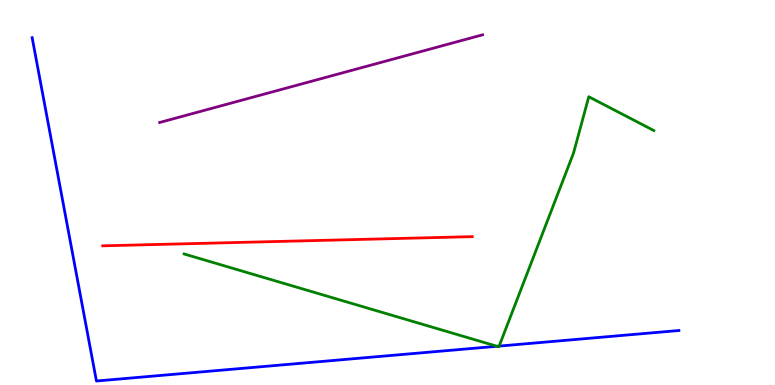[{'lines': ['blue', 'red'], 'intersections': []}, {'lines': ['green', 'red'], 'intersections': []}, {'lines': ['purple', 'red'], 'intersections': []}, {'lines': ['blue', 'green'], 'intersections': [{'x': 6.41, 'y': 1.01}, {'x': 6.44, 'y': 1.01}]}, {'lines': ['blue', 'purple'], 'intersections': []}, {'lines': ['green', 'purple'], 'intersections': []}]